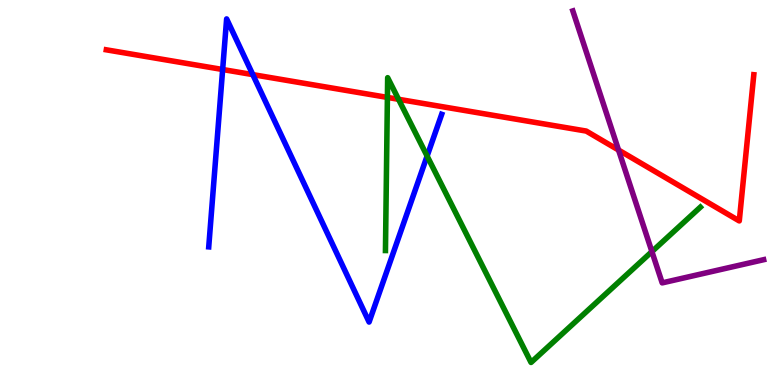[{'lines': ['blue', 'red'], 'intersections': [{'x': 2.87, 'y': 8.19}, {'x': 3.26, 'y': 8.06}]}, {'lines': ['green', 'red'], 'intersections': [{'x': 5.0, 'y': 7.47}, {'x': 5.14, 'y': 7.42}]}, {'lines': ['purple', 'red'], 'intersections': [{'x': 7.98, 'y': 6.1}]}, {'lines': ['blue', 'green'], 'intersections': [{'x': 5.51, 'y': 5.95}]}, {'lines': ['blue', 'purple'], 'intersections': []}, {'lines': ['green', 'purple'], 'intersections': [{'x': 8.41, 'y': 3.47}]}]